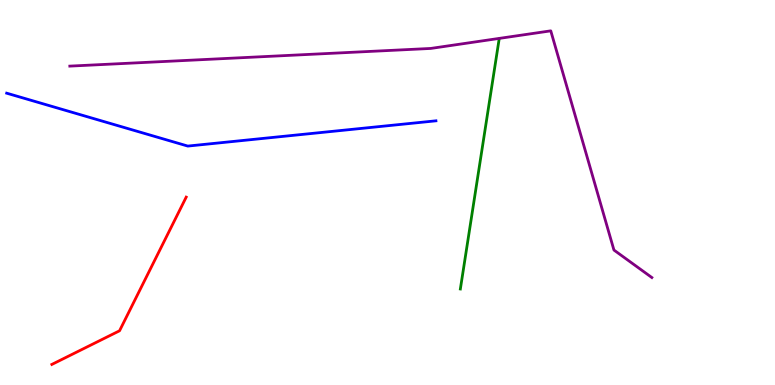[{'lines': ['blue', 'red'], 'intersections': []}, {'lines': ['green', 'red'], 'intersections': []}, {'lines': ['purple', 'red'], 'intersections': []}, {'lines': ['blue', 'green'], 'intersections': []}, {'lines': ['blue', 'purple'], 'intersections': []}, {'lines': ['green', 'purple'], 'intersections': []}]